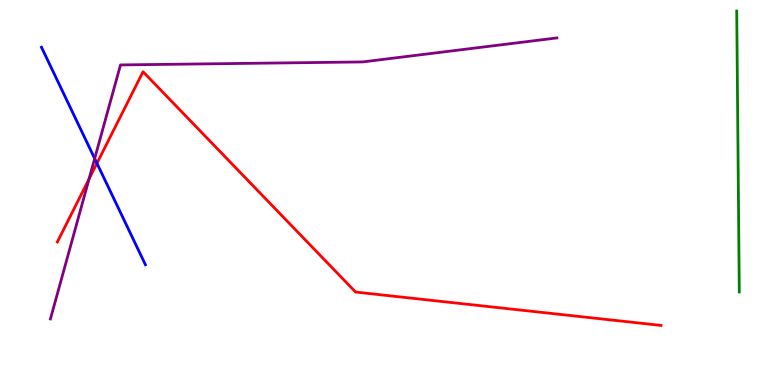[{'lines': ['blue', 'red'], 'intersections': [{'x': 1.25, 'y': 5.76}]}, {'lines': ['green', 'red'], 'intersections': []}, {'lines': ['purple', 'red'], 'intersections': [{'x': 1.15, 'y': 5.35}]}, {'lines': ['blue', 'green'], 'intersections': []}, {'lines': ['blue', 'purple'], 'intersections': [{'x': 1.22, 'y': 5.88}]}, {'lines': ['green', 'purple'], 'intersections': []}]